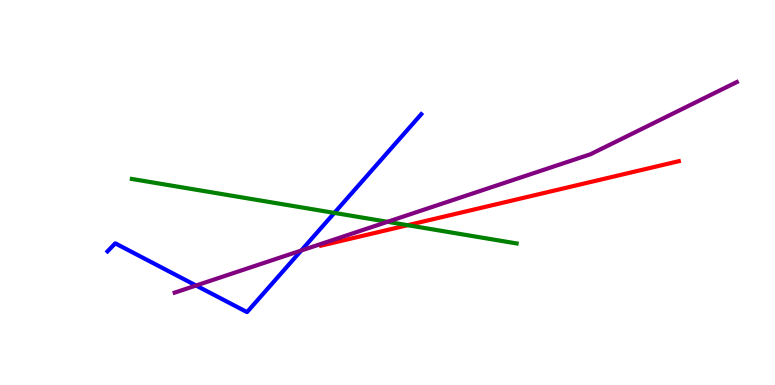[{'lines': ['blue', 'red'], 'intersections': []}, {'lines': ['green', 'red'], 'intersections': [{'x': 5.26, 'y': 4.15}]}, {'lines': ['purple', 'red'], 'intersections': []}, {'lines': ['blue', 'green'], 'intersections': [{'x': 4.31, 'y': 4.47}]}, {'lines': ['blue', 'purple'], 'intersections': [{'x': 2.53, 'y': 2.58}, {'x': 3.89, 'y': 3.49}]}, {'lines': ['green', 'purple'], 'intersections': [{'x': 5.0, 'y': 4.24}]}]